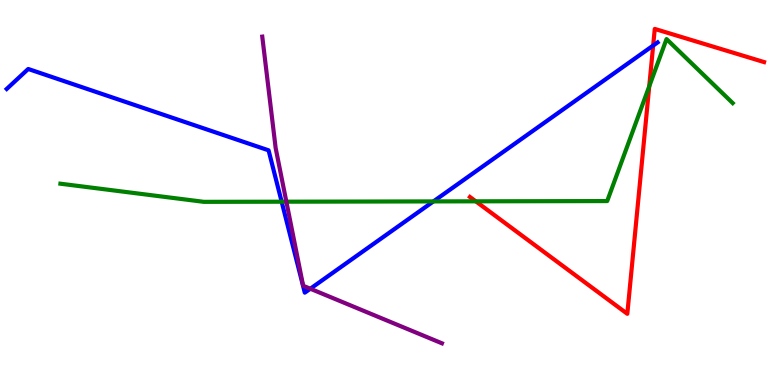[{'lines': ['blue', 'red'], 'intersections': [{'x': 8.43, 'y': 8.82}]}, {'lines': ['green', 'red'], 'intersections': [{'x': 6.14, 'y': 4.77}, {'x': 8.38, 'y': 7.76}]}, {'lines': ['purple', 'red'], 'intersections': []}, {'lines': ['blue', 'green'], 'intersections': [{'x': 3.63, 'y': 4.76}, {'x': 5.59, 'y': 4.77}]}, {'lines': ['blue', 'purple'], 'intersections': [{'x': 4.0, 'y': 2.5}]}, {'lines': ['green', 'purple'], 'intersections': [{'x': 3.69, 'y': 4.76}]}]